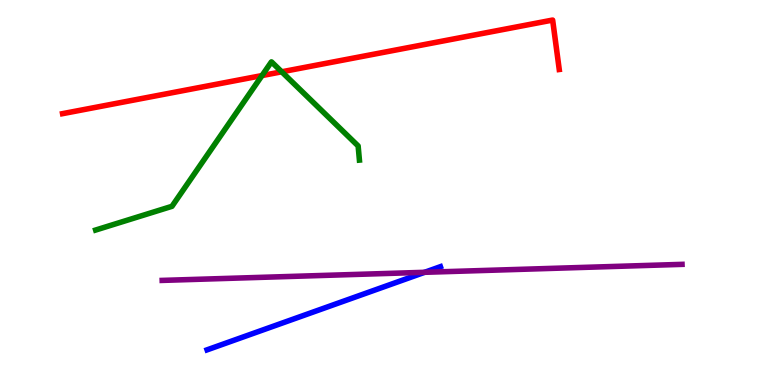[{'lines': ['blue', 'red'], 'intersections': []}, {'lines': ['green', 'red'], 'intersections': [{'x': 3.38, 'y': 8.04}, {'x': 3.64, 'y': 8.14}]}, {'lines': ['purple', 'red'], 'intersections': []}, {'lines': ['blue', 'green'], 'intersections': []}, {'lines': ['blue', 'purple'], 'intersections': [{'x': 5.48, 'y': 2.93}]}, {'lines': ['green', 'purple'], 'intersections': []}]